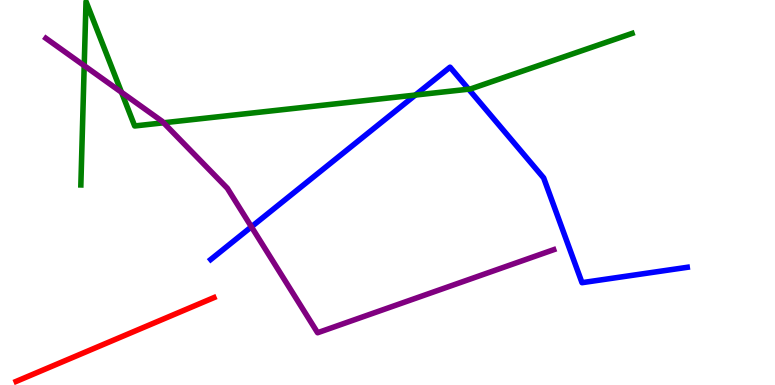[{'lines': ['blue', 'red'], 'intersections': []}, {'lines': ['green', 'red'], 'intersections': []}, {'lines': ['purple', 'red'], 'intersections': []}, {'lines': ['blue', 'green'], 'intersections': [{'x': 5.36, 'y': 7.53}, {'x': 6.05, 'y': 7.68}]}, {'lines': ['blue', 'purple'], 'intersections': [{'x': 3.24, 'y': 4.11}]}, {'lines': ['green', 'purple'], 'intersections': [{'x': 1.09, 'y': 8.29}, {'x': 1.57, 'y': 7.6}, {'x': 2.11, 'y': 6.81}]}]